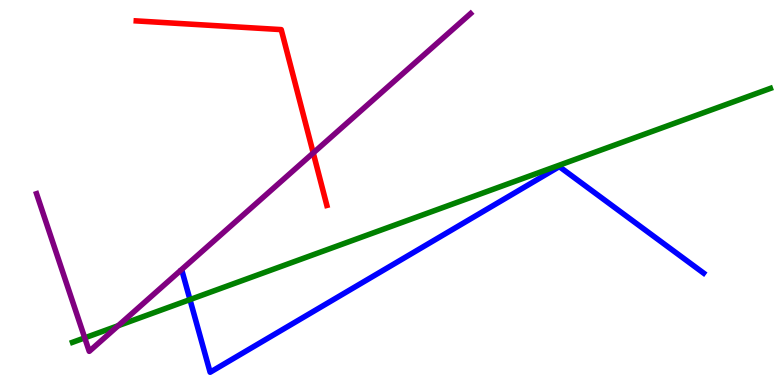[{'lines': ['blue', 'red'], 'intersections': []}, {'lines': ['green', 'red'], 'intersections': []}, {'lines': ['purple', 'red'], 'intersections': [{'x': 4.04, 'y': 6.03}]}, {'lines': ['blue', 'green'], 'intersections': [{'x': 2.45, 'y': 2.22}]}, {'lines': ['blue', 'purple'], 'intersections': []}, {'lines': ['green', 'purple'], 'intersections': [{'x': 1.09, 'y': 1.22}, {'x': 1.53, 'y': 1.54}]}]